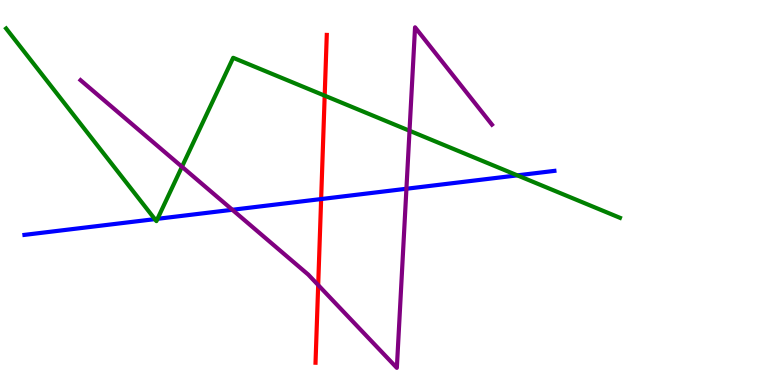[{'lines': ['blue', 'red'], 'intersections': [{'x': 4.14, 'y': 4.83}]}, {'lines': ['green', 'red'], 'intersections': [{'x': 4.19, 'y': 7.52}]}, {'lines': ['purple', 'red'], 'intersections': [{'x': 4.11, 'y': 2.6}]}, {'lines': ['blue', 'green'], 'intersections': [{'x': 2.0, 'y': 4.31}, {'x': 2.03, 'y': 4.32}, {'x': 6.68, 'y': 5.45}]}, {'lines': ['blue', 'purple'], 'intersections': [{'x': 3.0, 'y': 4.55}, {'x': 5.24, 'y': 5.1}]}, {'lines': ['green', 'purple'], 'intersections': [{'x': 2.35, 'y': 5.67}, {'x': 5.28, 'y': 6.6}]}]